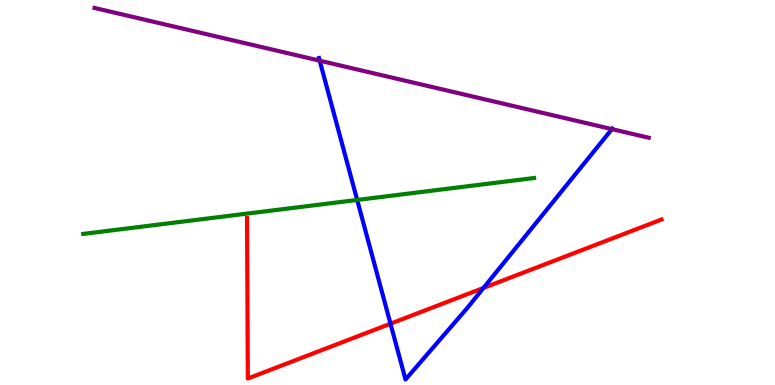[{'lines': ['blue', 'red'], 'intersections': [{'x': 5.04, 'y': 1.59}, {'x': 6.24, 'y': 2.52}]}, {'lines': ['green', 'red'], 'intersections': []}, {'lines': ['purple', 'red'], 'intersections': []}, {'lines': ['blue', 'green'], 'intersections': [{'x': 4.61, 'y': 4.81}]}, {'lines': ['blue', 'purple'], 'intersections': [{'x': 4.13, 'y': 8.42}, {'x': 7.9, 'y': 6.65}]}, {'lines': ['green', 'purple'], 'intersections': []}]